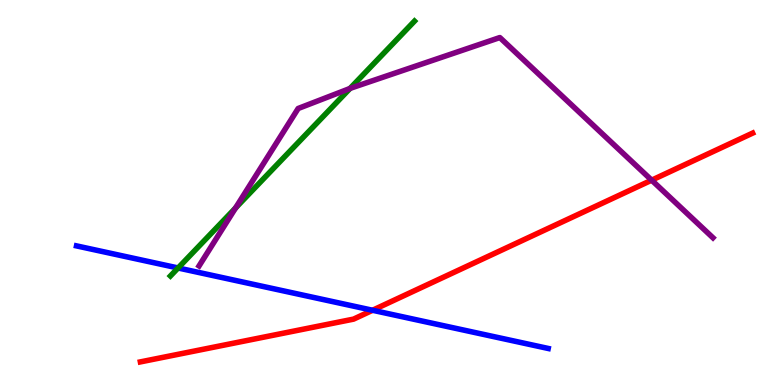[{'lines': ['blue', 'red'], 'intersections': [{'x': 4.81, 'y': 1.94}]}, {'lines': ['green', 'red'], 'intersections': []}, {'lines': ['purple', 'red'], 'intersections': [{'x': 8.41, 'y': 5.32}]}, {'lines': ['blue', 'green'], 'intersections': [{'x': 2.3, 'y': 3.04}]}, {'lines': ['blue', 'purple'], 'intersections': []}, {'lines': ['green', 'purple'], 'intersections': [{'x': 3.04, 'y': 4.6}, {'x': 4.52, 'y': 7.7}]}]